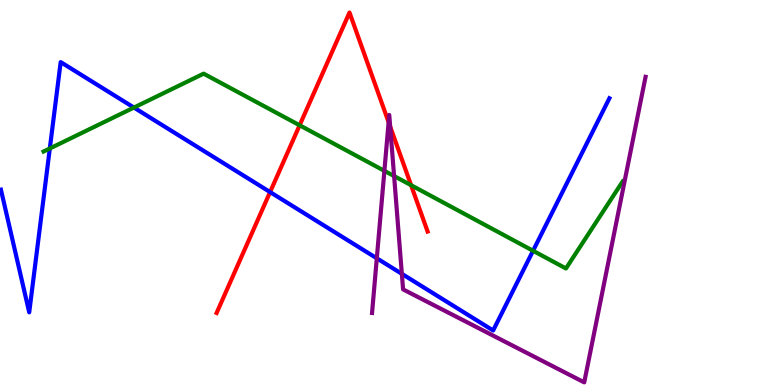[{'lines': ['blue', 'red'], 'intersections': [{'x': 3.49, 'y': 5.01}]}, {'lines': ['green', 'red'], 'intersections': [{'x': 3.87, 'y': 6.75}, {'x': 5.3, 'y': 5.19}]}, {'lines': ['purple', 'red'], 'intersections': [{'x': 5.01, 'y': 6.83}, {'x': 5.03, 'y': 6.71}]}, {'lines': ['blue', 'green'], 'intersections': [{'x': 0.643, 'y': 6.14}, {'x': 1.73, 'y': 7.21}, {'x': 6.88, 'y': 3.49}]}, {'lines': ['blue', 'purple'], 'intersections': [{'x': 4.86, 'y': 3.29}, {'x': 5.19, 'y': 2.89}]}, {'lines': ['green', 'purple'], 'intersections': [{'x': 4.96, 'y': 5.56}, {'x': 5.09, 'y': 5.43}]}]